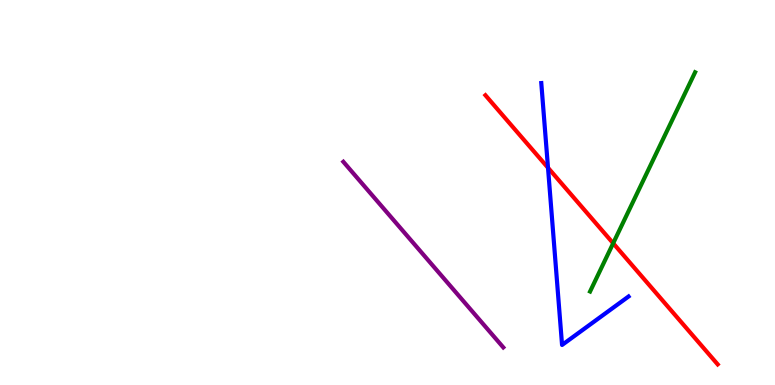[{'lines': ['blue', 'red'], 'intersections': [{'x': 7.07, 'y': 5.64}]}, {'lines': ['green', 'red'], 'intersections': [{'x': 7.91, 'y': 3.68}]}, {'lines': ['purple', 'red'], 'intersections': []}, {'lines': ['blue', 'green'], 'intersections': []}, {'lines': ['blue', 'purple'], 'intersections': []}, {'lines': ['green', 'purple'], 'intersections': []}]